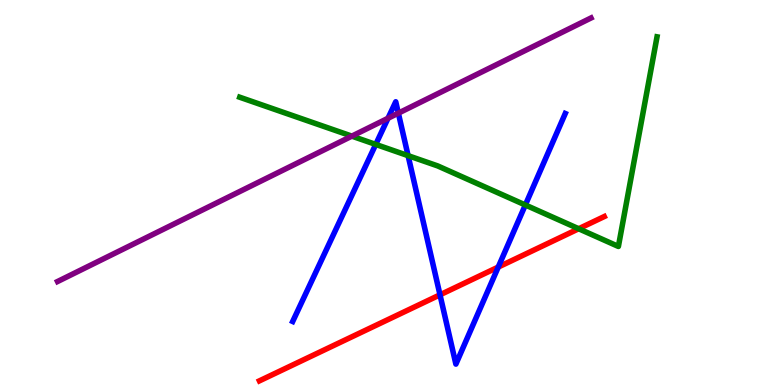[{'lines': ['blue', 'red'], 'intersections': [{'x': 5.68, 'y': 2.34}, {'x': 6.43, 'y': 3.06}]}, {'lines': ['green', 'red'], 'intersections': [{'x': 7.47, 'y': 4.06}]}, {'lines': ['purple', 'red'], 'intersections': []}, {'lines': ['blue', 'green'], 'intersections': [{'x': 4.85, 'y': 6.25}, {'x': 5.27, 'y': 5.96}, {'x': 6.78, 'y': 4.68}]}, {'lines': ['blue', 'purple'], 'intersections': [{'x': 5.01, 'y': 6.93}, {'x': 5.14, 'y': 7.06}]}, {'lines': ['green', 'purple'], 'intersections': [{'x': 4.54, 'y': 6.46}]}]